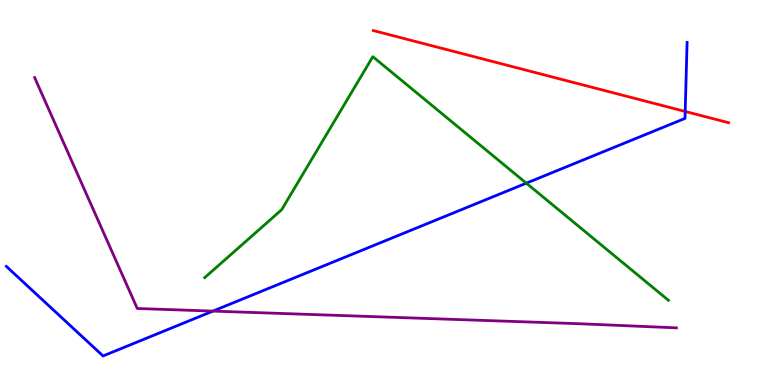[{'lines': ['blue', 'red'], 'intersections': [{'x': 8.84, 'y': 7.11}]}, {'lines': ['green', 'red'], 'intersections': []}, {'lines': ['purple', 'red'], 'intersections': []}, {'lines': ['blue', 'green'], 'intersections': [{'x': 6.79, 'y': 5.24}]}, {'lines': ['blue', 'purple'], 'intersections': [{'x': 2.75, 'y': 1.92}]}, {'lines': ['green', 'purple'], 'intersections': []}]